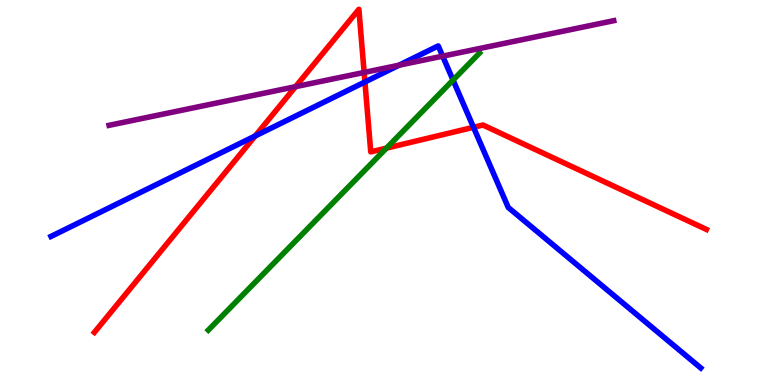[{'lines': ['blue', 'red'], 'intersections': [{'x': 3.29, 'y': 6.47}, {'x': 4.71, 'y': 7.87}, {'x': 6.11, 'y': 6.69}]}, {'lines': ['green', 'red'], 'intersections': [{'x': 4.99, 'y': 6.15}]}, {'lines': ['purple', 'red'], 'intersections': [{'x': 3.81, 'y': 7.75}, {'x': 4.7, 'y': 8.12}]}, {'lines': ['blue', 'green'], 'intersections': [{'x': 5.85, 'y': 7.92}]}, {'lines': ['blue', 'purple'], 'intersections': [{'x': 5.15, 'y': 8.31}, {'x': 5.71, 'y': 8.54}]}, {'lines': ['green', 'purple'], 'intersections': []}]